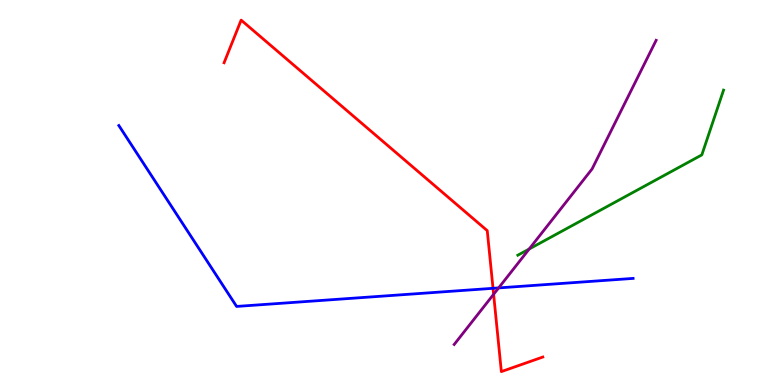[{'lines': ['blue', 'red'], 'intersections': [{'x': 6.36, 'y': 2.51}]}, {'lines': ['green', 'red'], 'intersections': []}, {'lines': ['purple', 'red'], 'intersections': [{'x': 6.37, 'y': 2.36}]}, {'lines': ['blue', 'green'], 'intersections': []}, {'lines': ['blue', 'purple'], 'intersections': [{'x': 6.43, 'y': 2.52}]}, {'lines': ['green', 'purple'], 'intersections': [{'x': 6.83, 'y': 3.53}]}]